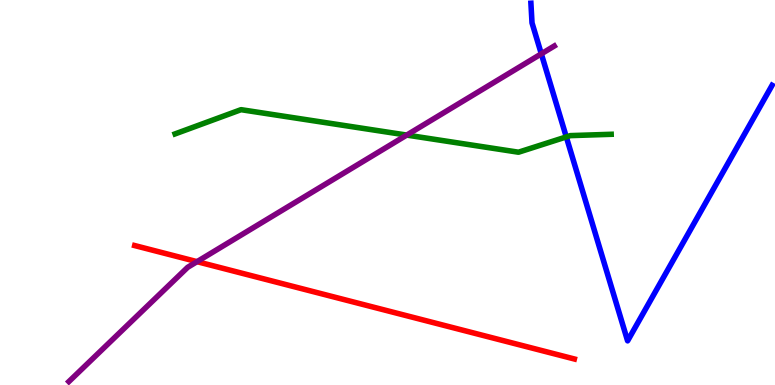[{'lines': ['blue', 'red'], 'intersections': []}, {'lines': ['green', 'red'], 'intersections': []}, {'lines': ['purple', 'red'], 'intersections': [{'x': 2.54, 'y': 3.2}]}, {'lines': ['blue', 'green'], 'intersections': [{'x': 7.31, 'y': 6.44}]}, {'lines': ['blue', 'purple'], 'intersections': [{'x': 6.98, 'y': 8.6}]}, {'lines': ['green', 'purple'], 'intersections': [{'x': 5.25, 'y': 6.49}]}]